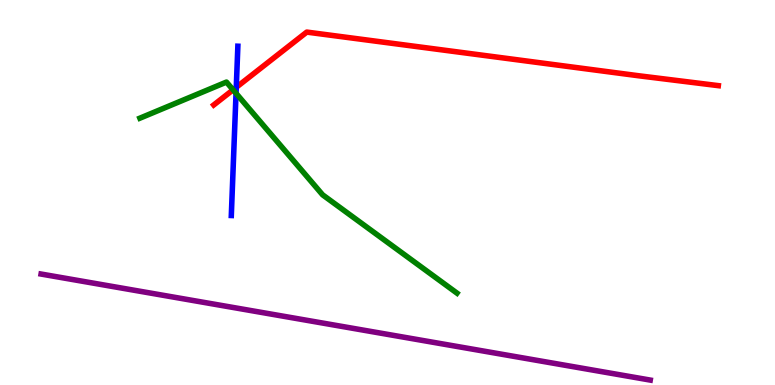[{'lines': ['blue', 'red'], 'intersections': [{'x': 3.05, 'y': 7.73}]}, {'lines': ['green', 'red'], 'intersections': [{'x': 3.01, 'y': 7.67}]}, {'lines': ['purple', 'red'], 'intersections': []}, {'lines': ['blue', 'green'], 'intersections': [{'x': 3.05, 'y': 7.58}]}, {'lines': ['blue', 'purple'], 'intersections': []}, {'lines': ['green', 'purple'], 'intersections': []}]